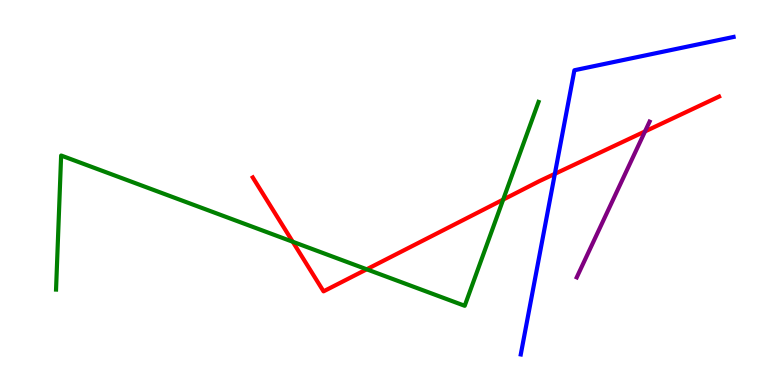[{'lines': ['blue', 'red'], 'intersections': [{'x': 7.16, 'y': 5.48}]}, {'lines': ['green', 'red'], 'intersections': [{'x': 3.78, 'y': 3.72}, {'x': 4.73, 'y': 3.01}, {'x': 6.49, 'y': 4.82}]}, {'lines': ['purple', 'red'], 'intersections': [{'x': 8.32, 'y': 6.59}]}, {'lines': ['blue', 'green'], 'intersections': []}, {'lines': ['blue', 'purple'], 'intersections': []}, {'lines': ['green', 'purple'], 'intersections': []}]